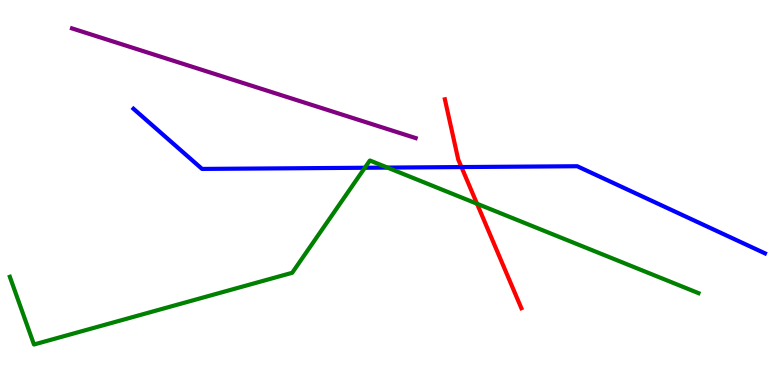[{'lines': ['blue', 'red'], 'intersections': [{'x': 5.95, 'y': 5.66}]}, {'lines': ['green', 'red'], 'intersections': [{'x': 6.15, 'y': 4.71}]}, {'lines': ['purple', 'red'], 'intersections': []}, {'lines': ['blue', 'green'], 'intersections': [{'x': 4.71, 'y': 5.64}, {'x': 5.0, 'y': 5.65}]}, {'lines': ['blue', 'purple'], 'intersections': []}, {'lines': ['green', 'purple'], 'intersections': []}]